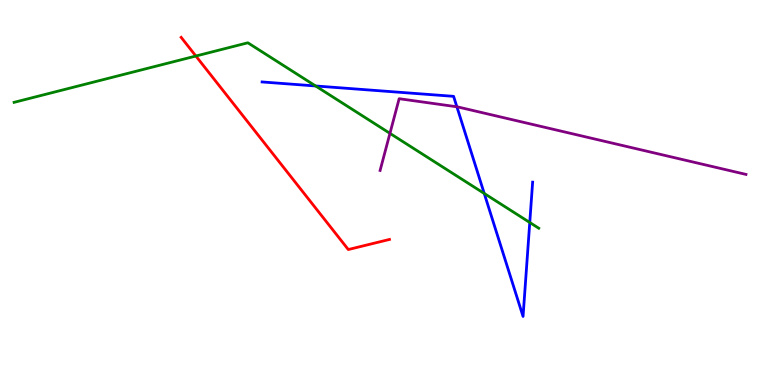[{'lines': ['blue', 'red'], 'intersections': []}, {'lines': ['green', 'red'], 'intersections': [{'x': 2.53, 'y': 8.54}]}, {'lines': ['purple', 'red'], 'intersections': []}, {'lines': ['blue', 'green'], 'intersections': [{'x': 4.07, 'y': 7.77}, {'x': 6.25, 'y': 4.97}, {'x': 6.84, 'y': 4.22}]}, {'lines': ['blue', 'purple'], 'intersections': [{'x': 5.9, 'y': 7.23}]}, {'lines': ['green', 'purple'], 'intersections': [{'x': 5.03, 'y': 6.54}]}]